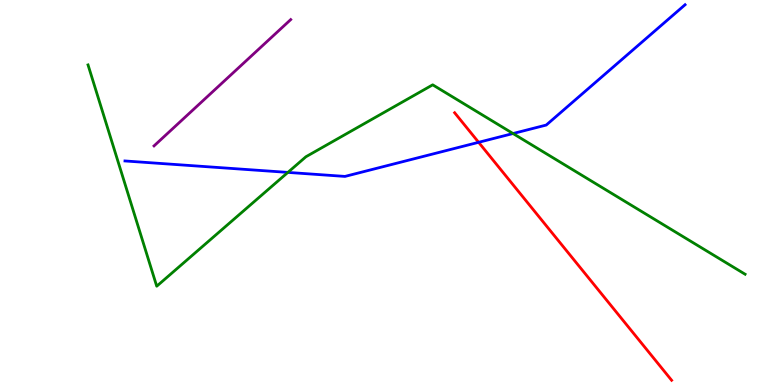[{'lines': ['blue', 'red'], 'intersections': [{'x': 6.18, 'y': 6.3}]}, {'lines': ['green', 'red'], 'intersections': []}, {'lines': ['purple', 'red'], 'intersections': []}, {'lines': ['blue', 'green'], 'intersections': [{'x': 3.71, 'y': 5.52}, {'x': 6.62, 'y': 6.53}]}, {'lines': ['blue', 'purple'], 'intersections': []}, {'lines': ['green', 'purple'], 'intersections': []}]